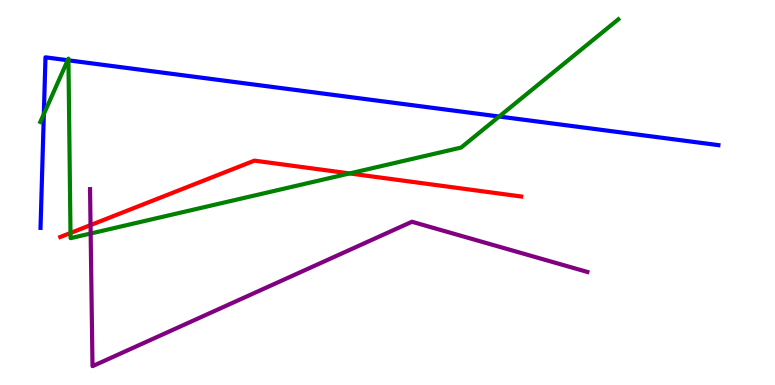[{'lines': ['blue', 'red'], 'intersections': []}, {'lines': ['green', 'red'], 'intersections': [{'x': 0.91, 'y': 3.95}, {'x': 4.51, 'y': 5.5}]}, {'lines': ['purple', 'red'], 'intersections': [{'x': 1.17, 'y': 4.15}]}, {'lines': ['blue', 'green'], 'intersections': [{'x': 0.566, 'y': 7.04}, {'x': 0.874, 'y': 8.44}, {'x': 0.883, 'y': 8.43}, {'x': 6.44, 'y': 6.97}]}, {'lines': ['blue', 'purple'], 'intersections': []}, {'lines': ['green', 'purple'], 'intersections': [{'x': 1.17, 'y': 3.93}]}]